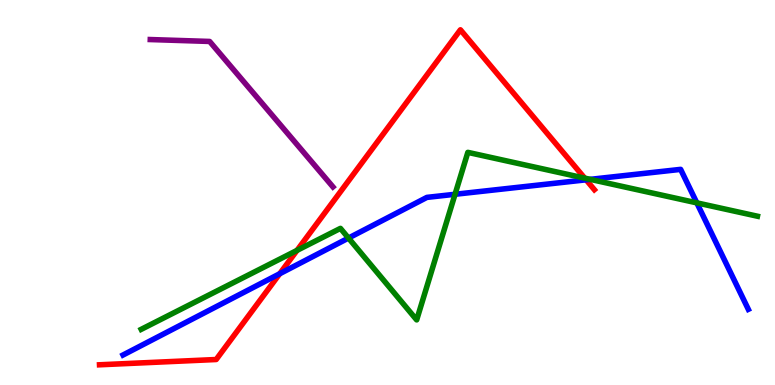[{'lines': ['blue', 'red'], 'intersections': [{'x': 3.61, 'y': 2.89}, {'x': 7.56, 'y': 5.33}]}, {'lines': ['green', 'red'], 'intersections': [{'x': 3.83, 'y': 3.5}, {'x': 7.54, 'y': 5.37}]}, {'lines': ['purple', 'red'], 'intersections': []}, {'lines': ['blue', 'green'], 'intersections': [{'x': 4.5, 'y': 3.82}, {'x': 5.87, 'y': 4.95}, {'x': 7.62, 'y': 5.34}, {'x': 8.99, 'y': 4.73}]}, {'lines': ['blue', 'purple'], 'intersections': []}, {'lines': ['green', 'purple'], 'intersections': []}]